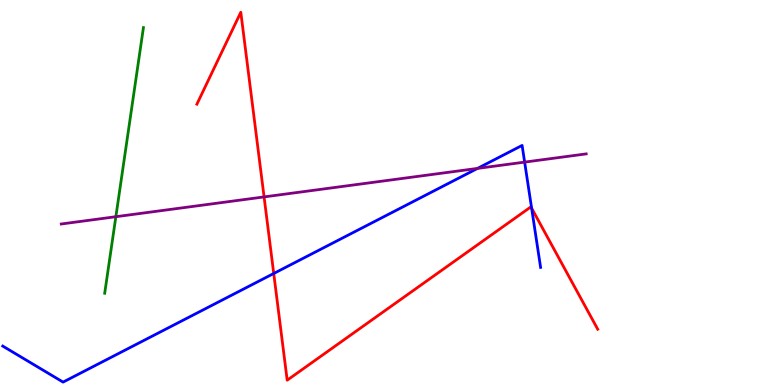[{'lines': ['blue', 'red'], 'intersections': [{'x': 3.53, 'y': 2.9}, {'x': 6.86, 'y': 4.59}]}, {'lines': ['green', 'red'], 'intersections': []}, {'lines': ['purple', 'red'], 'intersections': [{'x': 3.41, 'y': 4.89}]}, {'lines': ['blue', 'green'], 'intersections': []}, {'lines': ['blue', 'purple'], 'intersections': [{'x': 6.16, 'y': 5.63}, {'x': 6.77, 'y': 5.79}]}, {'lines': ['green', 'purple'], 'intersections': [{'x': 1.49, 'y': 4.37}]}]